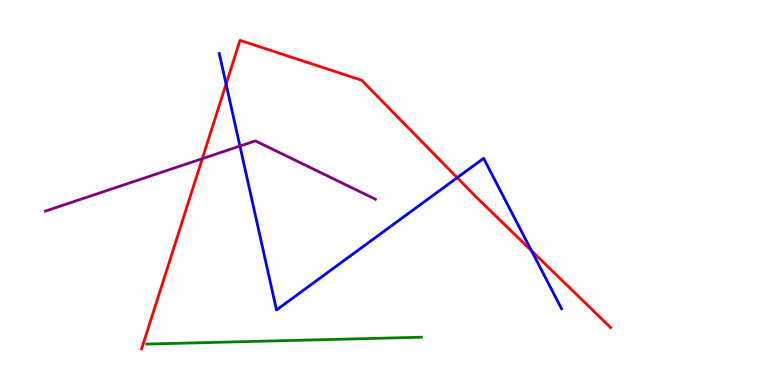[{'lines': ['blue', 'red'], 'intersections': [{'x': 2.92, 'y': 7.82}, {'x': 5.9, 'y': 5.38}, {'x': 6.86, 'y': 3.49}]}, {'lines': ['green', 'red'], 'intersections': []}, {'lines': ['purple', 'red'], 'intersections': [{'x': 2.61, 'y': 5.88}]}, {'lines': ['blue', 'green'], 'intersections': []}, {'lines': ['blue', 'purple'], 'intersections': [{'x': 3.1, 'y': 6.21}]}, {'lines': ['green', 'purple'], 'intersections': []}]